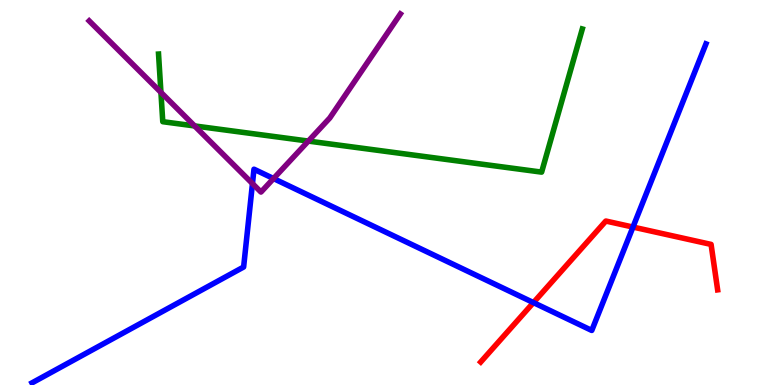[{'lines': ['blue', 'red'], 'intersections': [{'x': 6.88, 'y': 2.14}, {'x': 8.17, 'y': 4.1}]}, {'lines': ['green', 'red'], 'intersections': []}, {'lines': ['purple', 'red'], 'intersections': []}, {'lines': ['blue', 'green'], 'intersections': []}, {'lines': ['blue', 'purple'], 'intersections': [{'x': 3.26, 'y': 5.23}, {'x': 3.53, 'y': 5.36}]}, {'lines': ['green', 'purple'], 'intersections': [{'x': 2.08, 'y': 7.6}, {'x': 2.51, 'y': 6.73}, {'x': 3.98, 'y': 6.34}]}]